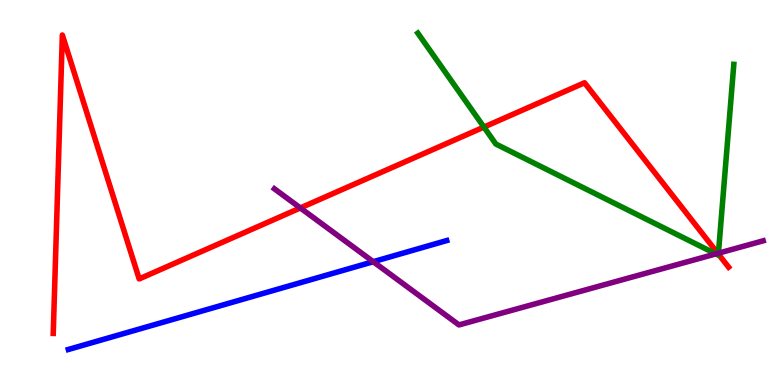[{'lines': ['blue', 'red'], 'intersections': []}, {'lines': ['green', 'red'], 'intersections': [{'x': 6.24, 'y': 6.7}, {'x': 9.27, 'y': 3.4}]}, {'lines': ['purple', 'red'], 'intersections': [{'x': 3.88, 'y': 4.6}, {'x': 9.26, 'y': 3.42}]}, {'lines': ['blue', 'green'], 'intersections': []}, {'lines': ['blue', 'purple'], 'intersections': [{'x': 4.82, 'y': 3.2}]}, {'lines': ['green', 'purple'], 'intersections': [{'x': 9.24, 'y': 3.41}, {'x': 9.27, 'y': 3.42}]}]